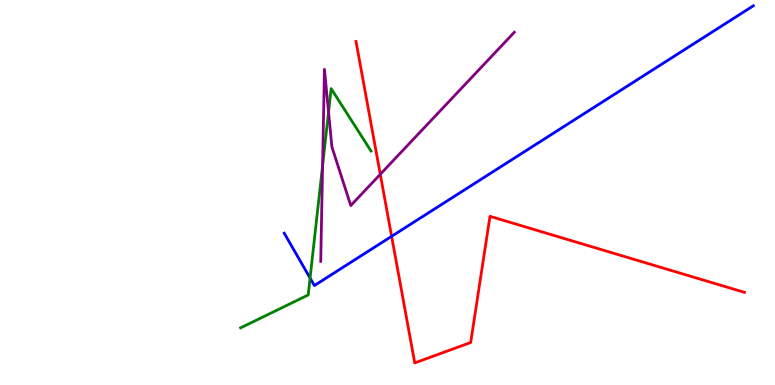[{'lines': ['blue', 'red'], 'intersections': [{'x': 5.05, 'y': 3.86}]}, {'lines': ['green', 'red'], 'intersections': []}, {'lines': ['purple', 'red'], 'intersections': [{'x': 4.91, 'y': 5.47}]}, {'lines': ['blue', 'green'], 'intersections': [{'x': 4.0, 'y': 2.78}]}, {'lines': ['blue', 'purple'], 'intersections': []}, {'lines': ['green', 'purple'], 'intersections': [{'x': 4.16, 'y': 5.7}, {'x': 4.24, 'y': 7.09}]}]